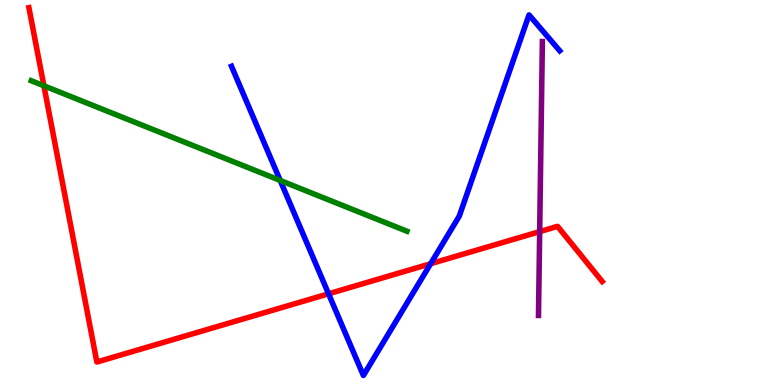[{'lines': ['blue', 'red'], 'intersections': [{'x': 4.24, 'y': 2.37}, {'x': 5.56, 'y': 3.15}]}, {'lines': ['green', 'red'], 'intersections': [{'x': 0.566, 'y': 7.77}]}, {'lines': ['purple', 'red'], 'intersections': [{'x': 6.96, 'y': 3.98}]}, {'lines': ['blue', 'green'], 'intersections': [{'x': 3.62, 'y': 5.31}]}, {'lines': ['blue', 'purple'], 'intersections': []}, {'lines': ['green', 'purple'], 'intersections': []}]